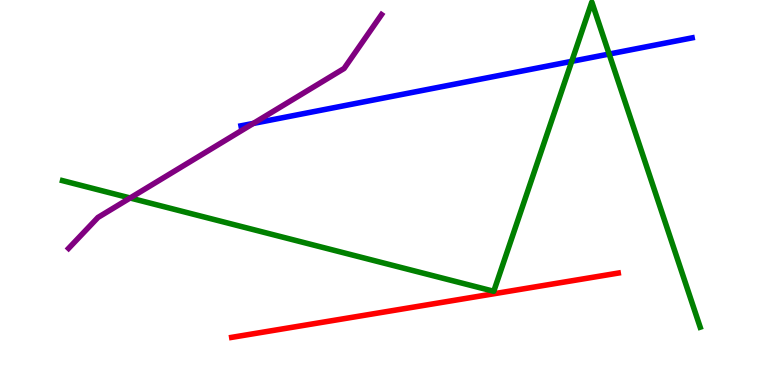[{'lines': ['blue', 'red'], 'intersections': []}, {'lines': ['green', 'red'], 'intersections': []}, {'lines': ['purple', 'red'], 'intersections': []}, {'lines': ['blue', 'green'], 'intersections': [{'x': 7.38, 'y': 8.41}, {'x': 7.86, 'y': 8.6}]}, {'lines': ['blue', 'purple'], 'intersections': [{'x': 3.27, 'y': 6.79}]}, {'lines': ['green', 'purple'], 'intersections': [{'x': 1.68, 'y': 4.86}]}]